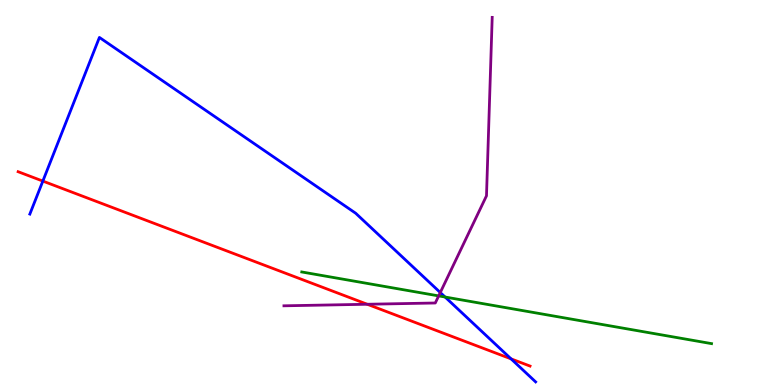[{'lines': ['blue', 'red'], 'intersections': [{'x': 0.553, 'y': 5.3}, {'x': 6.59, 'y': 0.679}]}, {'lines': ['green', 'red'], 'intersections': []}, {'lines': ['purple', 'red'], 'intersections': [{'x': 4.74, 'y': 2.1}]}, {'lines': ['blue', 'green'], 'intersections': [{'x': 5.74, 'y': 2.29}]}, {'lines': ['blue', 'purple'], 'intersections': [{'x': 5.68, 'y': 2.4}]}, {'lines': ['green', 'purple'], 'intersections': [{'x': 5.66, 'y': 2.31}]}]